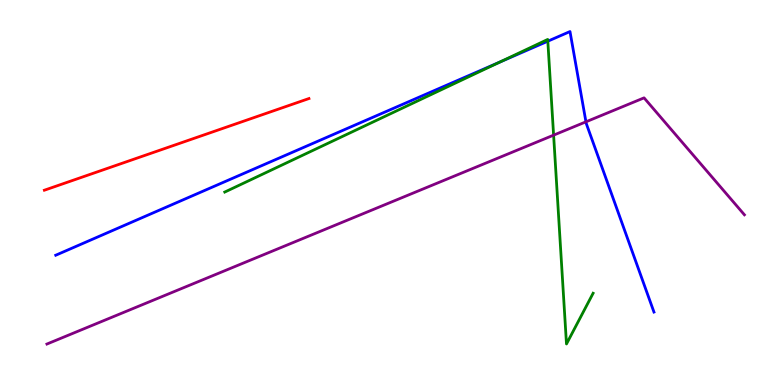[{'lines': ['blue', 'red'], 'intersections': []}, {'lines': ['green', 'red'], 'intersections': []}, {'lines': ['purple', 'red'], 'intersections': []}, {'lines': ['blue', 'green'], 'intersections': [{'x': 6.45, 'y': 8.39}, {'x': 7.07, 'y': 8.93}]}, {'lines': ['blue', 'purple'], 'intersections': [{'x': 7.56, 'y': 6.84}]}, {'lines': ['green', 'purple'], 'intersections': [{'x': 7.14, 'y': 6.49}]}]